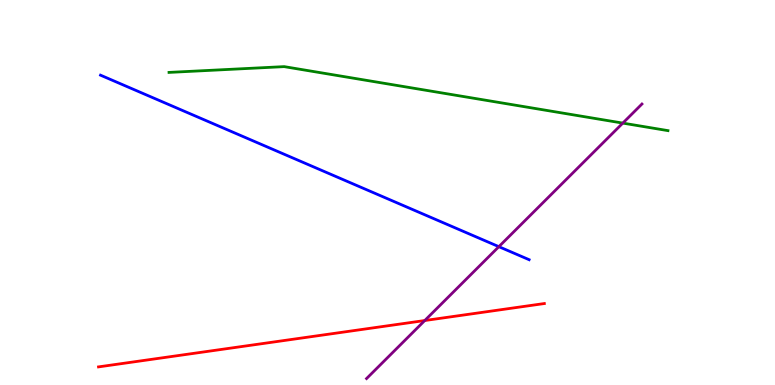[{'lines': ['blue', 'red'], 'intersections': []}, {'lines': ['green', 'red'], 'intersections': []}, {'lines': ['purple', 'red'], 'intersections': [{'x': 5.48, 'y': 1.67}]}, {'lines': ['blue', 'green'], 'intersections': []}, {'lines': ['blue', 'purple'], 'intersections': [{'x': 6.44, 'y': 3.59}]}, {'lines': ['green', 'purple'], 'intersections': [{'x': 8.04, 'y': 6.8}]}]